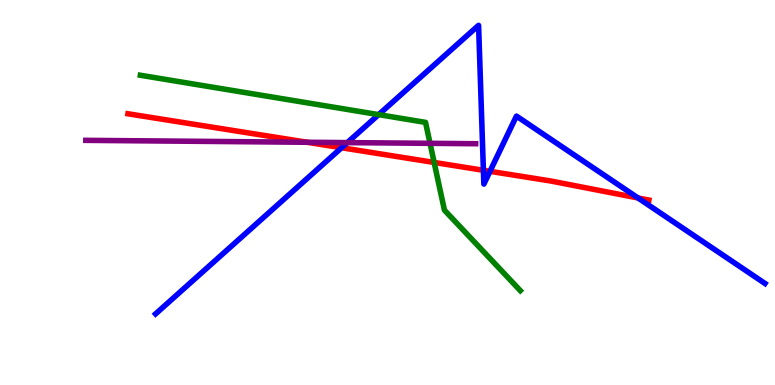[{'lines': ['blue', 'red'], 'intersections': [{'x': 4.41, 'y': 6.16}, {'x': 6.24, 'y': 5.58}, {'x': 6.32, 'y': 5.55}, {'x': 8.23, 'y': 4.86}]}, {'lines': ['green', 'red'], 'intersections': [{'x': 5.6, 'y': 5.78}]}, {'lines': ['purple', 'red'], 'intersections': [{'x': 3.96, 'y': 6.3}]}, {'lines': ['blue', 'green'], 'intersections': [{'x': 4.89, 'y': 7.02}]}, {'lines': ['blue', 'purple'], 'intersections': [{'x': 4.48, 'y': 6.3}]}, {'lines': ['green', 'purple'], 'intersections': [{'x': 5.55, 'y': 6.28}]}]